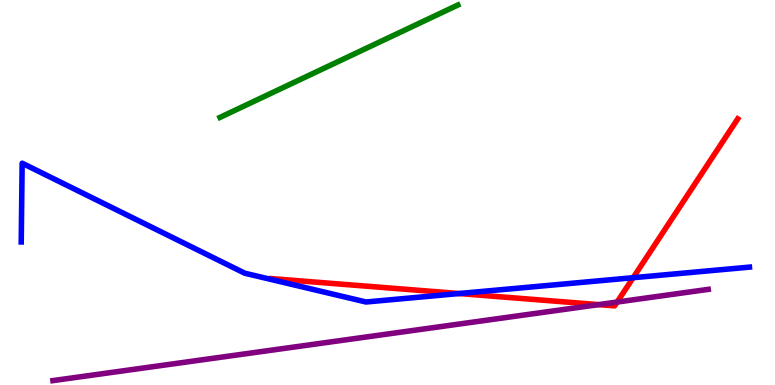[{'lines': ['blue', 'red'], 'intersections': [{'x': 5.92, 'y': 2.38}, {'x': 8.17, 'y': 2.79}]}, {'lines': ['green', 'red'], 'intersections': []}, {'lines': ['purple', 'red'], 'intersections': [{'x': 7.72, 'y': 2.09}, {'x': 7.96, 'y': 2.15}]}, {'lines': ['blue', 'green'], 'intersections': []}, {'lines': ['blue', 'purple'], 'intersections': []}, {'lines': ['green', 'purple'], 'intersections': []}]